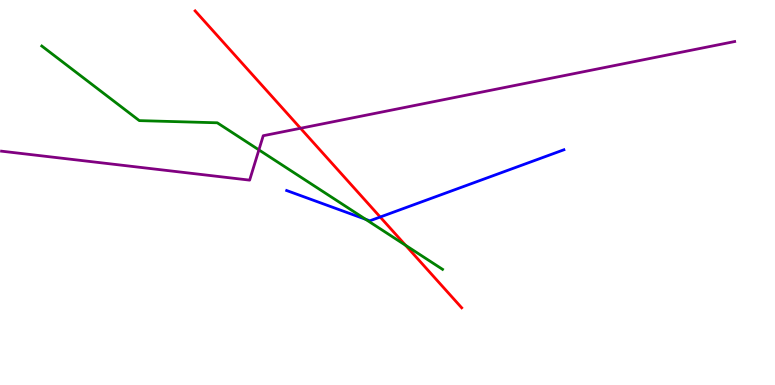[{'lines': ['blue', 'red'], 'intersections': [{'x': 4.91, 'y': 4.36}]}, {'lines': ['green', 'red'], 'intersections': [{'x': 5.23, 'y': 3.63}]}, {'lines': ['purple', 'red'], 'intersections': [{'x': 3.88, 'y': 6.67}]}, {'lines': ['blue', 'green'], 'intersections': [{'x': 4.72, 'y': 4.3}]}, {'lines': ['blue', 'purple'], 'intersections': []}, {'lines': ['green', 'purple'], 'intersections': [{'x': 3.34, 'y': 6.11}]}]